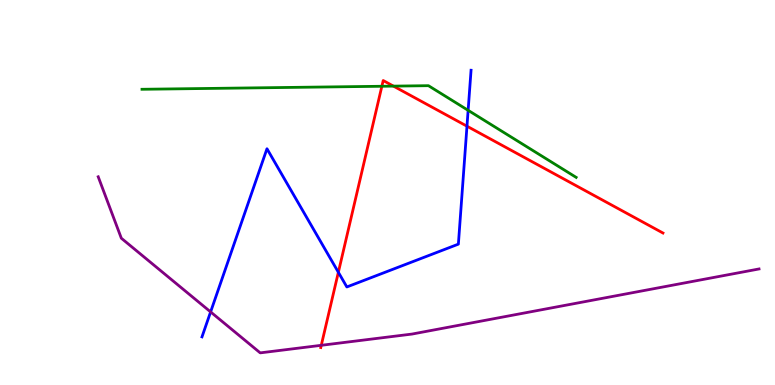[{'lines': ['blue', 'red'], 'intersections': [{'x': 4.37, 'y': 2.93}, {'x': 6.03, 'y': 6.72}]}, {'lines': ['green', 'red'], 'intersections': [{'x': 4.93, 'y': 7.76}, {'x': 5.08, 'y': 7.76}]}, {'lines': ['purple', 'red'], 'intersections': [{'x': 4.15, 'y': 1.03}]}, {'lines': ['blue', 'green'], 'intersections': [{'x': 6.04, 'y': 7.13}]}, {'lines': ['blue', 'purple'], 'intersections': [{'x': 2.72, 'y': 1.9}]}, {'lines': ['green', 'purple'], 'intersections': []}]